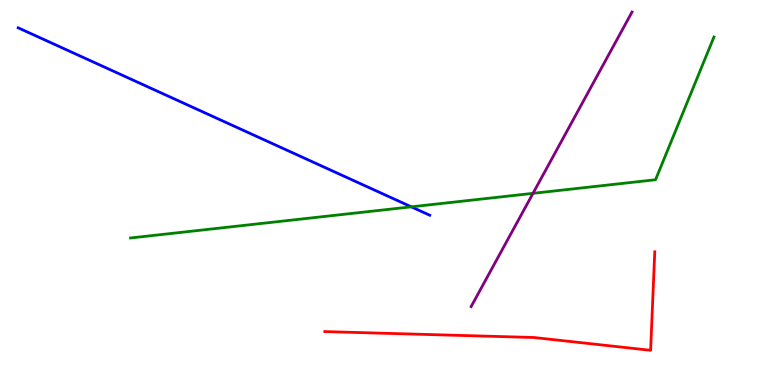[{'lines': ['blue', 'red'], 'intersections': []}, {'lines': ['green', 'red'], 'intersections': []}, {'lines': ['purple', 'red'], 'intersections': []}, {'lines': ['blue', 'green'], 'intersections': [{'x': 5.31, 'y': 4.63}]}, {'lines': ['blue', 'purple'], 'intersections': []}, {'lines': ['green', 'purple'], 'intersections': [{'x': 6.88, 'y': 4.98}]}]